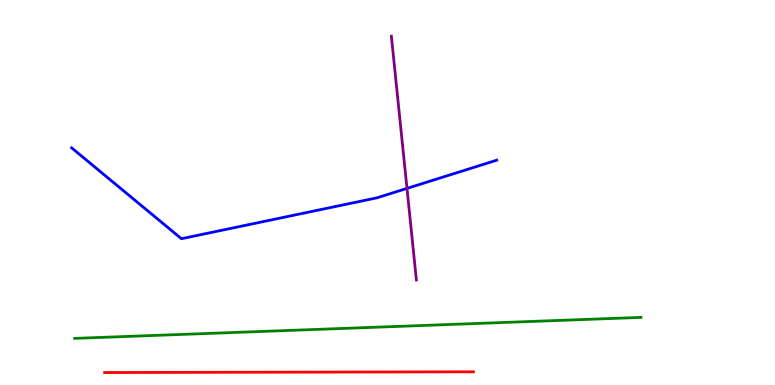[{'lines': ['blue', 'red'], 'intersections': []}, {'lines': ['green', 'red'], 'intersections': []}, {'lines': ['purple', 'red'], 'intersections': []}, {'lines': ['blue', 'green'], 'intersections': []}, {'lines': ['blue', 'purple'], 'intersections': [{'x': 5.25, 'y': 5.11}]}, {'lines': ['green', 'purple'], 'intersections': []}]